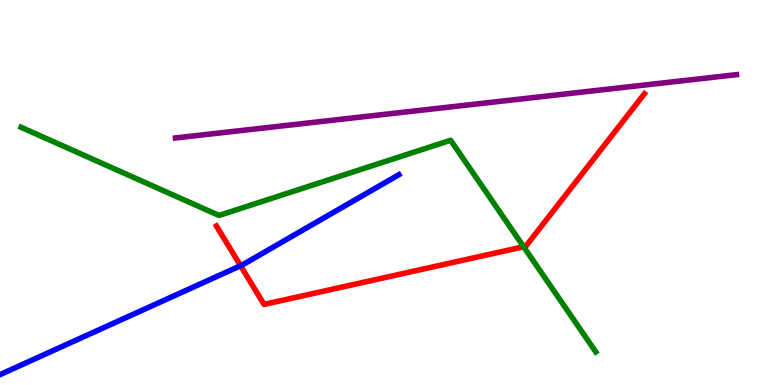[{'lines': ['blue', 'red'], 'intersections': [{'x': 3.1, 'y': 3.1}]}, {'lines': ['green', 'red'], 'intersections': [{'x': 6.76, 'y': 3.59}]}, {'lines': ['purple', 'red'], 'intersections': []}, {'lines': ['blue', 'green'], 'intersections': []}, {'lines': ['blue', 'purple'], 'intersections': []}, {'lines': ['green', 'purple'], 'intersections': []}]